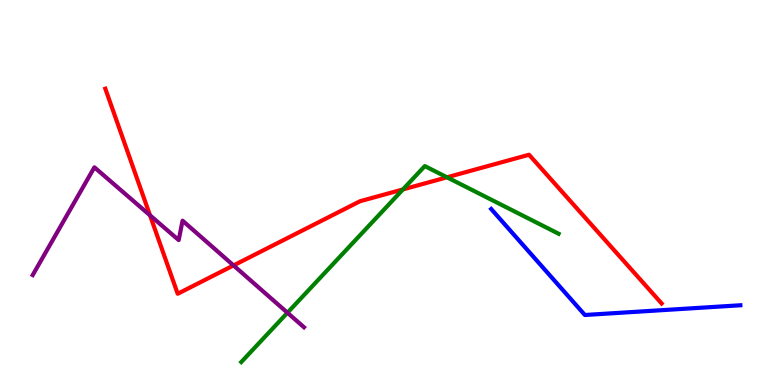[{'lines': ['blue', 'red'], 'intersections': []}, {'lines': ['green', 'red'], 'intersections': [{'x': 5.2, 'y': 5.08}, {'x': 5.77, 'y': 5.39}]}, {'lines': ['purple', 'red'], 'intersections': [{'x': 1.94, 'y': 4.41}, {'x': 3.01, 'y': 3.11}]}, {'lines': ['blue', 'green'], 'intersections': []}, {'lines': ['blue', 'purple'], 'intersections': []}, {'lines': ['green', 'purple'], 'intersections': [{'x': 3.71, 'y': 1.88}]}]